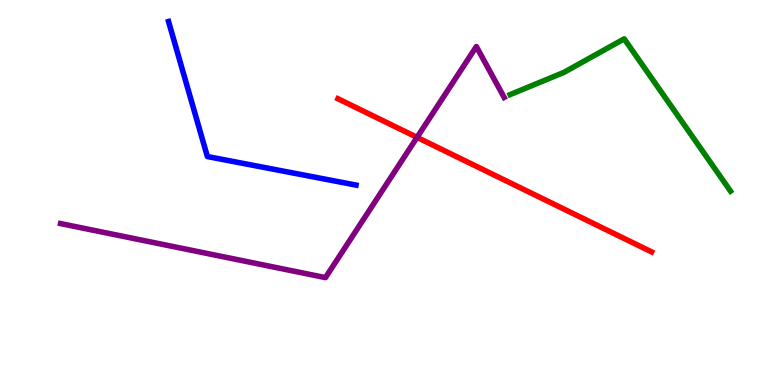[{'lines': ['blue', 'red'], 'intersections': []}, {'lines': ['green', 'red'], 'intersections': []}, {'lines': ['purple', 'red'], 'intersections': [{'x': 5.38, 'y': 6.43}]}, {'lines': ['blue', 'green'], 'intersections': []}, {'lines': ['blue', 'purple'], 'intersections': []}, {'lines': ['green', 'purple'], 'intersections': []}]